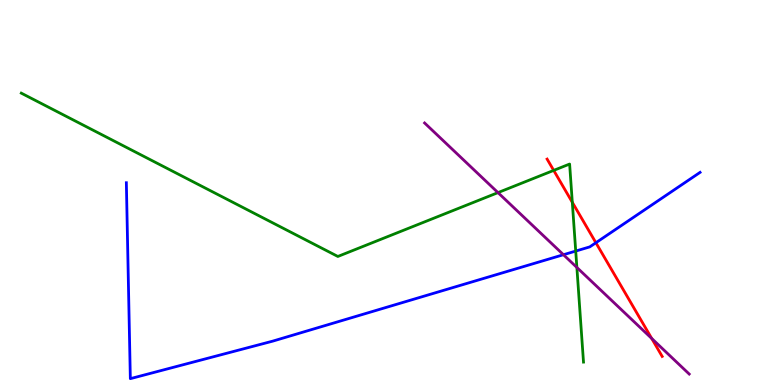[{'lines': ['blue', 'red'], 'intersections': [{'x': 7.69, 'y': 3.69}]}, {'lines': ['green', 'red'], 'intersections': [{'x': 7.14, 'y': 5.57}, {'x': 7.38, 'y': 4.75}]}, {'lines': ['purple', 'red'], 'intersections': [{'x': 8.41, 'y': 1.21}]}, {'lines': ['blue', 'green'], 'intersections': [{'x': 7.43, 'y': 3.48}]}, {'lines': ['blue', 'purple'], 'intersections': [{'x': 7.27, 'y': 3.38}]}, {'lines': ['green', 'purple'], 'intersections': [{'x': 6.43, 'y': 5.0}, {'x': 7.44, 'y': 3.05}]}]